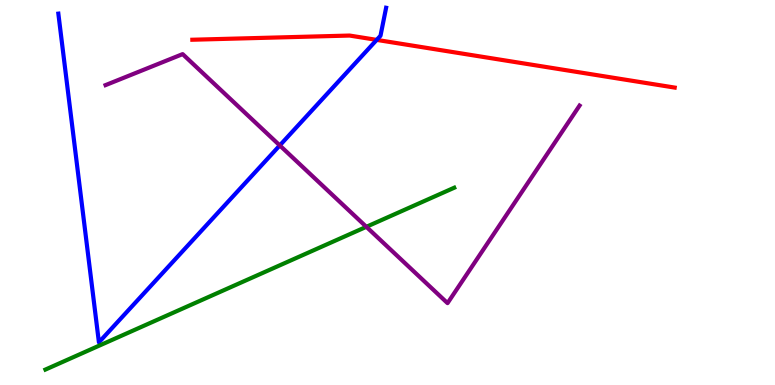[{'lines': ['blue', 'red'], 'intersections': [{'x': 4.86, 'y': 8.96}]}, {'lines': ['green', 'red'], 'intersections': []}, {'lines': ['purple', 'red'], 'intersections': []}, {'lines': ['blue', 'green'], 'intersections': []}, {'lines': ['blue', 'purple'], 'intersections': [{'x': 3.61, 'y': 6.22}]}, {'lines': ['green', 'purple'], 'intersections': [{'x': 4.73, 'y': 4.11}]}]